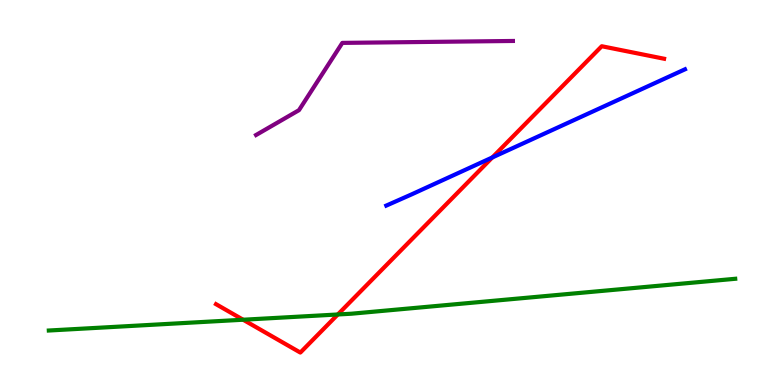[{'lines': ['blue', 'red'], 'intersections': [{'x': 6.35, 'y': 5.91}]}, {'lines': ['green', 'red'], 'intersections': [{'x': 3.14, 'y': 1.7}, {'x': 4.36, 'y': 1.83}]}, {'lines': ['purple', 'red'], 'intersections': []}, {'lines': ['blue', 'green'], 'intersections': []}, {'lines': ['blue', 'purple'], 'intersections': []}, {'lines': ['green', 'purple'], 'intersections': []}]